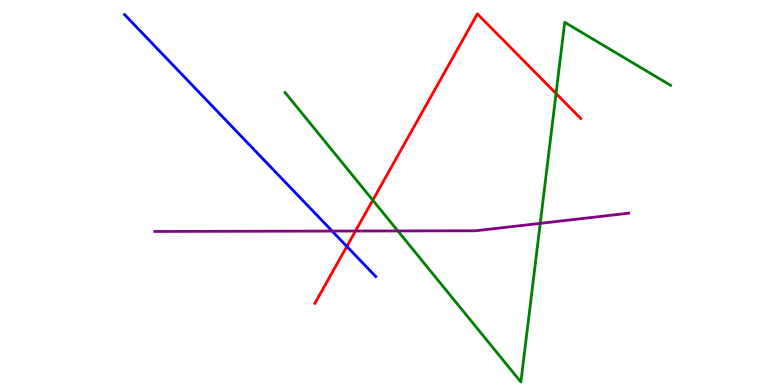[{'lines': ['blue', 'red'], 'intersections': [{'x': 4.48, 'y': 3.6}]}, {'lines': ['green', 'red'], 'intersections': [{'x': 4.81, 'y': 4.8}, {'x': 7.17, 'y': 7.57}]}, {'lines': ['purple', 'red'], 'intersections': [{'x': 4.59, 'y': 4.0}]}, {'lines': ['blue', 'green'], 'intersections': []}, {'lines': ['blue', 'purple'], 'intersections': [{'x': 4.29, 'y': 4.0}]}, {'lines': ['green', 'purple'], 'intersections': [{'x': 5.13, 'y': 4.0}, {'x': 6.97, 'y': 4.2}]}]